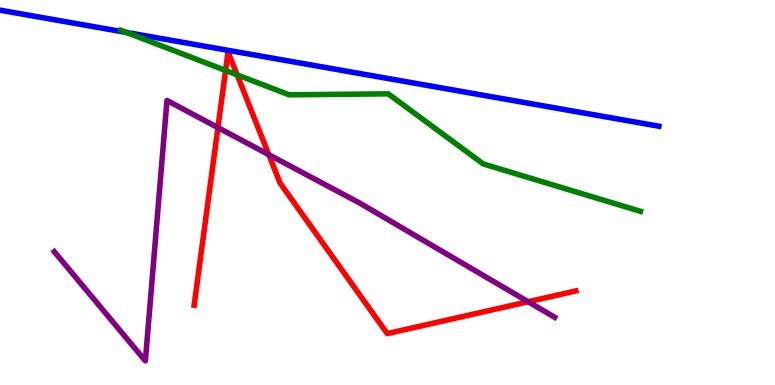[{'lines': ['blue', 'red'], 'intersections': []}, {'lines': ['green', 'red'], 'intersections': [{'x': 2.91, 'y': 8.17}, {'x': 3.06, 'y': 8.06}]}, {'lines': ['purple', 'red'], 'intersections': [{'x': 2.81, 'y': 6.69}, {'x': 3.47, 'y': 5.98}, {'x': 6.81, 'y': 2.16}]}, {'lines': ['blue', 'green'], 'intersections': [{'x': 1.63, 'y': 9.16}]}, {'lines': ['blue', 'purple'], 'intersections': []}, {'lines': ['green', 'purple'], 'intersections': []}]